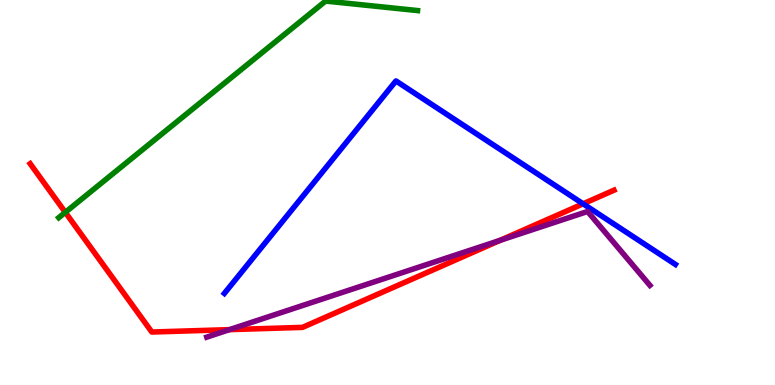[{'lines': ['blue', 'red'], 'intersections': [{'x': 7.52, 'y': 4.71}]}, {'lines': ['green', 'red'], 'intersections': [{'x': 0.843, 'y': 4.48}]}, {'lines': ['purple', 'red'], 'intersections': [{'x': 2.96, 'y': 1.44}, {'x': 6.45, 'y': 3.76}]}, {'lines': ['blue', 'green'], 'intersections': []}, {'lines': ['blue', 'purple'], 'intersections': []}, {'lines': ['green', 'purple'], 'intersections': []}]